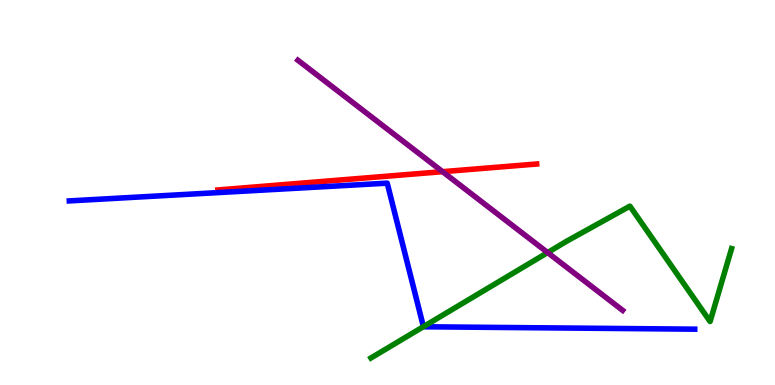[{'lines': ['blue', 'red'], 'intersections': []}, {'lines': ['green', 'red'], 'intersections': []}, {'lines': ['purple', 'red'], 'intersections': [{'x': 5.71, 'y': 5.54}]}, {'lines': ['blue', 'green'], 'intersections': [{'x': 5.46, 'y': 1.52}]}, {'lines': ['blue', 'purple'], 'intersections': []}, {'lines': ['green', 'purple'], 'intersections': [{'x': 7.07, 'y': 3.44}]}]